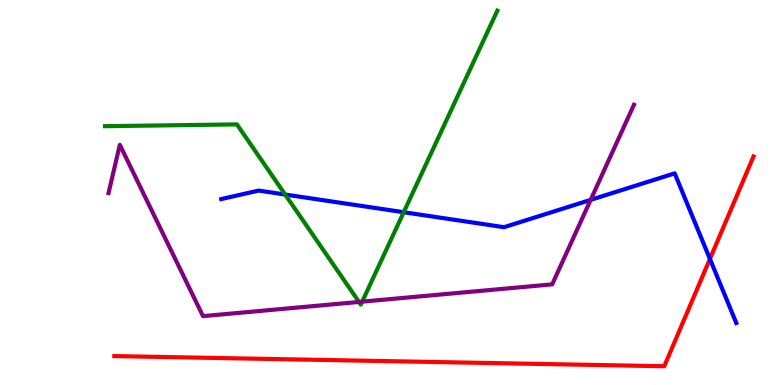[{'lines': ['blue', 'red'], 'intersections': [{'x': 9.16, 'y': 3.27}]}, {'lines': ['green', 'red'], 'intersections': []}, {'lines': ['purple', 'red'], 'intersections': []}, {'lines': ['blue', 'green'], 'intersections': [{'x': 3.68, 'y': 4.95}, {'x': 5.21, 'y': 4.49}]}, {'lines': ['blue', 'purple'], 'intersections': [{'x': 7.62, 'y': 4.81}]}, {'lines': ['green', 'purple'], 'intersections': [{'x': 4.63, 'y': 2.16}, {'x': 4.67, 'y': 2.16}]}]